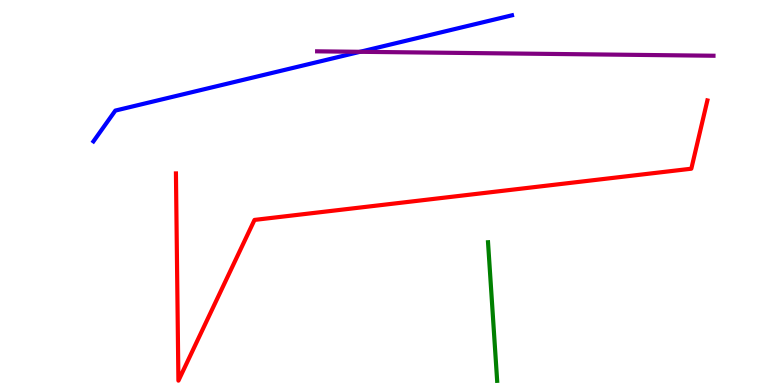[{'lines': ['blue', 'red'], 'intersections': []}, {'lines': ['green', 'red'], 'intersections': []}, {'lines': ['purple', 'red'], 'intersections': []}, {'lines': ['blue', 'green'], 'intersections': []}, {'lines': ['blue', 'purple'], 'intersections': [{'x': 4.65, 'y': 8.65}]}, {'lines': ['green', 'purple'], 'intersections': []}]